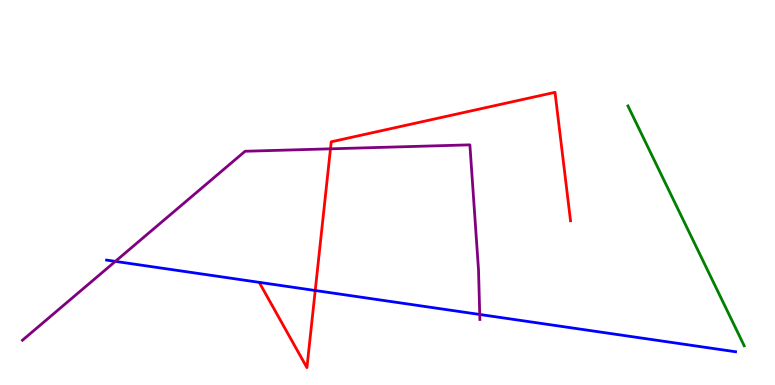[{'lines': ['blue', 'red'], 'intersections': [{'x': 4.07, 'y': 2.45}]}, {'lines': ['green', 'red'], 'intersections': []}, {'lines': ['purple', 'red'], 'intersections': [{'x': 4.26, 'y': 6.13}]}, {'lines': ['blue', 'green'], 'intersections': []}, {'lines': ['blue', 'purple'], 'intersections': [{'x': 1.49, 'y': 3.21}, {'x': 6.19, 'y': 1.83}]}, {'lines': ['green', 'purple'], 'intersections': []}]